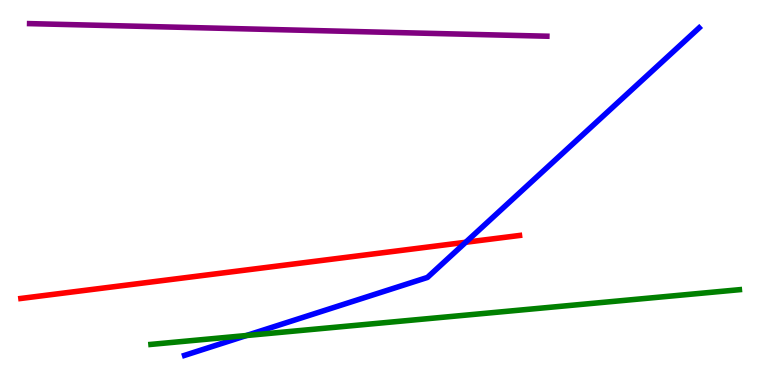[{'lines': ['blue', 'red'], 'intersections': [{'x': 6.01, 'y': 3.71}]}, {'lines': ['green', 'red'], 'intersections': []}, {'lines': ['purple', 'red'], 'intersections': []}, {'lines': ['blue', 'green'], 'intersections': [{'x': 3.18, 'y': 1.29}]}, {'lines': ['blue', 'purple'], 'intersections': []}, {'lines': ['green', 'purple'], 'intersections': []}]